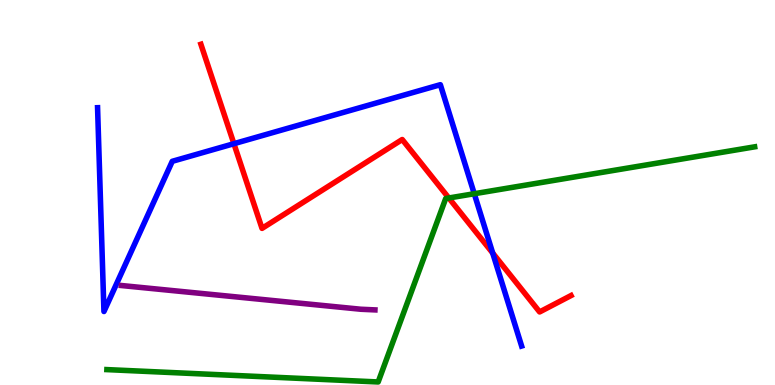[{'lines': ['blue', 'red'], 'intersections': [{'x': 3.02, 'y': 6.27}, {'x': 6.36, 'y': 3.43}]}, {'lines': ['green', 'red'], 'intersections': [{'x': 5.79, 'y': 4.86}]}, {'lines': ['purple', 'red'], 'intersections': []}, {'lines': ['blue', 'green'], 'intersections': [{'x': 6.12, 'y': 4.97}]}, {'lines': ['blue', 'purple'], 'intersections': []}, {'lines': ['green', 'purple'], 'intersections': []}]